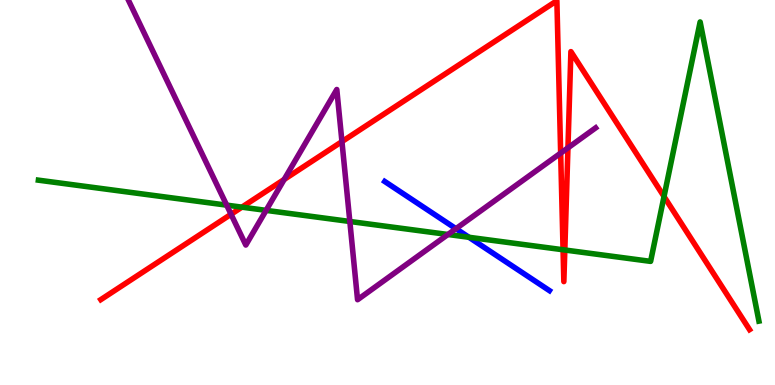[{'lines': ['blue', 'red'], 'intersections': []}, {'lines': ['green', 'red'], 'intersections': [{'x': 3.12, 'y': 4.62}, {'x': 7.27, 'y': 3.51}, {'x': 7.29, 'y': 3.51}, {'x': 8.57, 'y': 4.9}]}, {'lines': ['purple', 'red'], 'intersections': [{'x': 2.98, 'y': 4.43}, {'x': 3.67, 'y': 5.34}, {'x': 4.41, 'y': 6.32}, {'x': 7.23, 'y': 6.02}, {'x': 7.33, 'y': 6.16}]}, {'lines': ['blue', 'green'], 'intersections': [{'x': 6.05, 'y': 3.84}]}, {'lines': ['blue', 'purple'], 'intersections': [{'x': 5.88, 'y': 4.06}]}, {'lines': ['green', 'purple'], 'intersections': [{'x': 2.92, 'y': 4.67}, {'x': 3.43, 'y': 4.54}, {'x': 4.51, 'y': 4.25}, {'x': 5.78, 'y': 3.91}]}]